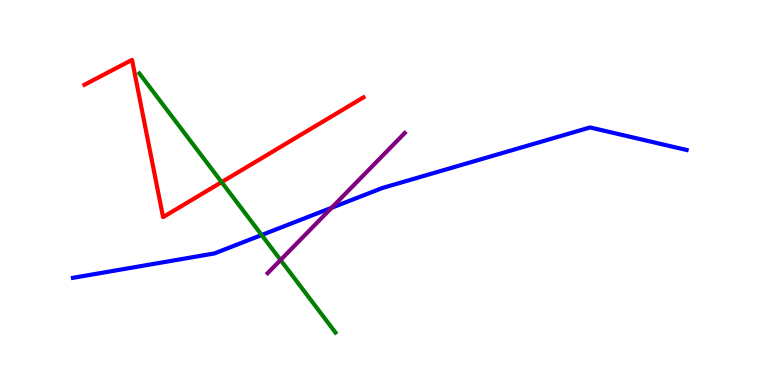[{'lines': ['blue', 'red'], 'intersections': []}, {'lines': ['green', 'red'], 'intersections': [{'x': 2.86, 'y': 5.27}]}, {'lines': ['purple', 'red'], 'intersections': []}, {'lines': ['blue', 'green'], 'intersections': [{'x': 3.38, 'y': 3.9}]}, {'lines': ['blue', 'purple'], 'intersections': [{'x': 4.28, 'y': 4.6}]}, {'lines': ['green', 'purple'], 'intersections': [{'x': 3.62, 'y': 3.25}]}]